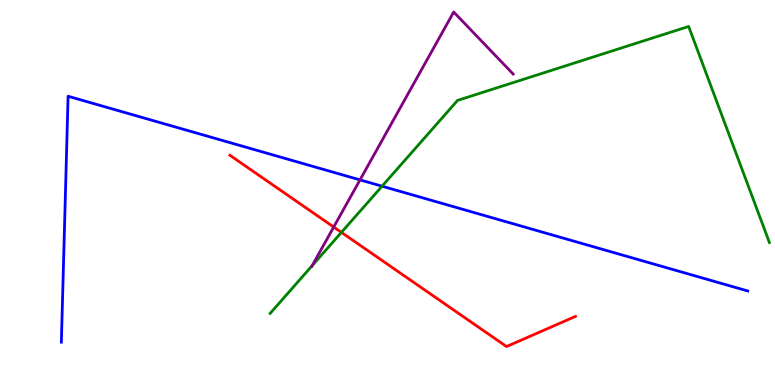[{'lines': ['blue', 'red'], 'intersections': []}, {'lines': ['green', 'red'], 'intersections': [{'x': 4.41, 'y': 3.96}]}, {'lines': ['purple', 'red'], 'intersections': [{'x': 4.31, 'y': 4.1}]}, {'lines': ['blue', 'green'], 'intersections': [{'x': 4.93, 'y': 5.16}]}, {'lines': ['blue', 'purple'], 'intersections': [{'x': 4.65, 'y': 5.33}]}, {'lines': ['green', 'purple'], 'intersections': [{'x': 4.03, 'y': 3.1}]}]